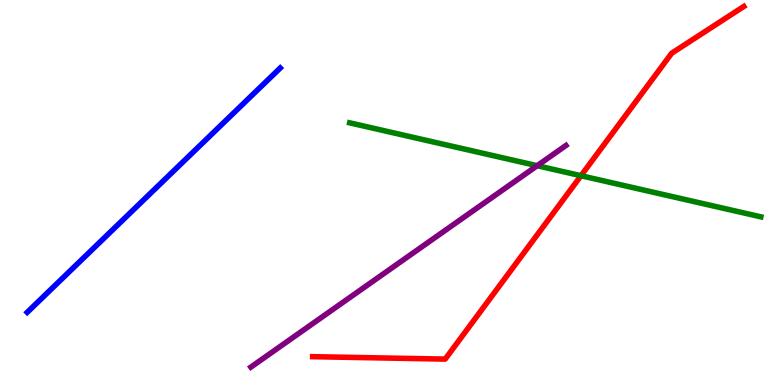[{'lines': ['blue', 'red'], 'intersections': []}, {'lines': ['green', 'red'], 'intersections': [{'x': 7.5, 'y': 5.44}]}, {'lines': ['purple', 'red'], 'intersections': []}, {'lines': ['blue', 'green'], 'intersections': []}, {'lines': ['blue', 'purple'], 'intersections': []}, {'lines': ['green', 'purple'], 'intersections': [{'x': 6.93, 'y': 5.7}]}]